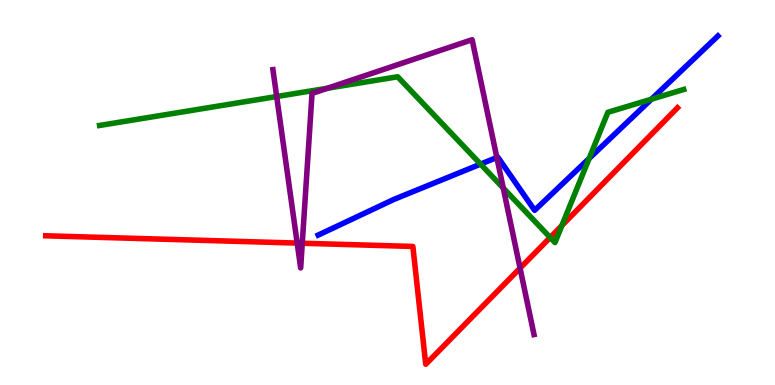[{'lines': ['blue', 'red'], 'intersections': []}, {'lines': ['green', 'red'], 'intersections': [{'x': 7.1, 'y': 3.83}, {'x': 7.25, 'y': 4.14}]}, {'lines': ['purple', 'red'], 'intersections': [{'x': 3.83, 'y': 3.69}, {'x': 3.9, 'y': 3.68}, {'x': 6.71, 'y': 3.03}]}, {'lines': ['blue', 'green'], 'intersections': [{'x': 6.2, 'y': 5.74}, {'x': 7.6, 'y': 5.88}, {'x': 8.41, 'y': 7.42}]}, {'lines': ['blue', 'purple'], 'intersections': [{'x': 6.41, 'y': 5.91}]}, {'lines': ['green', 'purple'], 'intersections': [{'x': 3.57, 'y': 7.49}, {'x': 4.23, 'y': 7.71}, {'x': 6.49, 'y': 5.12}]}]